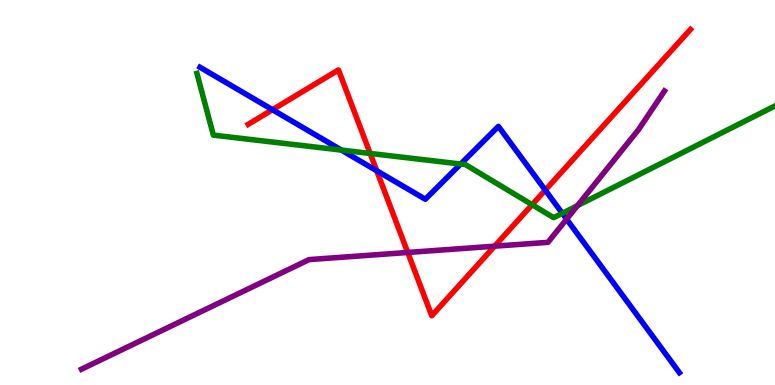[{'lines': ['blue', 'red'], 'intersections': [{'x': 3.52, 'y': 7.15}, {'x': 4.86, 'y': 5.56}, {'x': 7.04, 'y': 5.06}]}, {'lines': ['green', 'red'], 'intersections': [{'x': 4.78, 'y': 6.01}, {'x': 6.87, 'y': 4.68}]}, {'lines': ['purple', 'red'], 'intersections': [{'x': 5.26, 'y': 3.44}, {'x': 6.38, 'y': 3.61}]}, {'lines': ['blue', 'green'], 'intersections': [{'x': 4.41, 'y': 6.1}, {'x': 5.94, 'y': 5.74}, {'x': 7.26, 'y': 4.46}]}, {'lines': ['blue', 'purple'], 'intersections': [{'x': 7.31, 'y': 4.31}]}, {'lines': ['green', 'purple'], 'intersections': [{'x': 7.45, 'y': 4.66}]}]